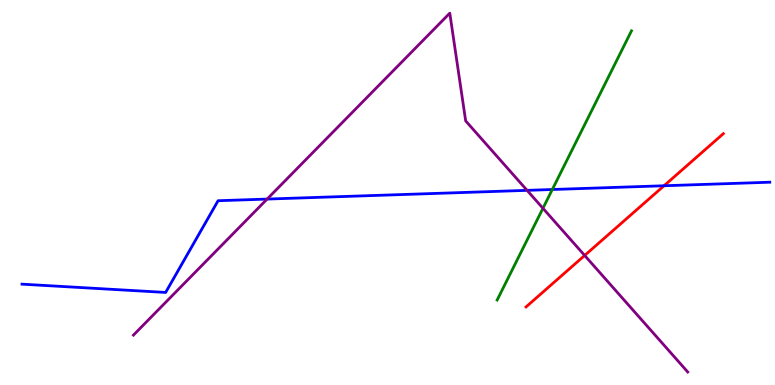[{'lines': ['blue', 'red'], 'intersections': [{'x': 8.57, 'y': 5.18}]}, {'lines': ['green', 'red'], 'intersections': []}, {'lines': ['purple', 'red'], 'intersections': [{'x': 7.54, 'y': 3.36}]}, {'lines': ['blue', 'green'], 'intersections': [{'x': 7.13, 'y': 5.08}]}, {'lines': ['blue', 'purple'], 'intersections': [{'x': 3.45, 'y': 4.83}, {'x': 6.8, 'y': 5.06}]}, {'lines': ['green', 'purple'], 'intersections': [{'x': 7.01, 'y': 4.59}]}]